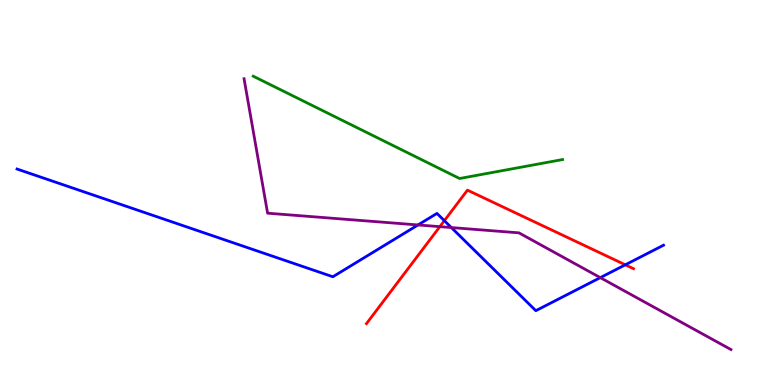[{'lines': ['blue', 'red'], 'intersections': [{'x': 5.73, 'y': 4.27}, {'x': 8.07, 'y': 3.12}]}, {'lines': ['green', 'red'], 'intersections': []}, {'lines': ['purple', 'red'], 'intersections': [{'x': 5.68, 'y': 4.11}]}, {'lines': ['blue', 'green'], 'intersections': []}, {'lines': ['blue', 'purple'], 'intersections': [{'x': 5.39, 'y': 4.16}, {'x': 5.82, 'y': 4.09}, {'x': 7.75, 'y': 2.79}]}, {'lines': ['green', 'purple'], 'intersections': []}]